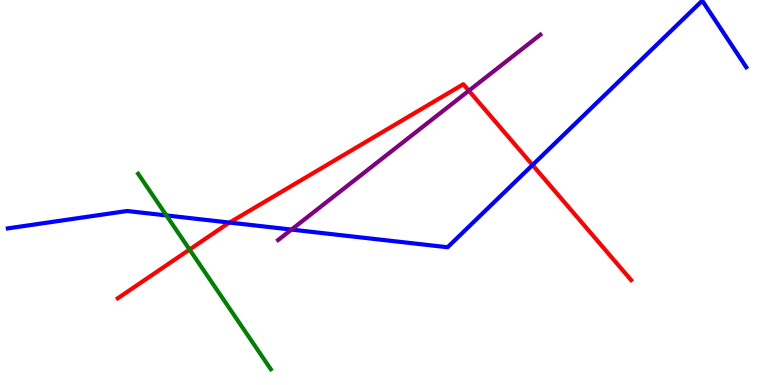[{'lines': ['blue', 'red'], 'intersections': [{'x': 2.96, 'y': 4.22}, {'x': 6.87, 'y': 5.71}]}, {'lines': ['green', 'red'], 'intersections': [{'x': 2.45, 'y': 3.52}]}, {'lines': ['purple', 'red'], 'intersections': [{'x': 6.05, 'y': 7.64}]}, {'lines': ['blue', 'green'], 'intersections': [{'x': 2.15, 'y': 4.4}]}, {'lines': ['blue', 'purple'], 'intersections': [{'x': 3.76, 'y': 4.04}]}, {'lines': ['green', 'purple'], 'intersections': []}]